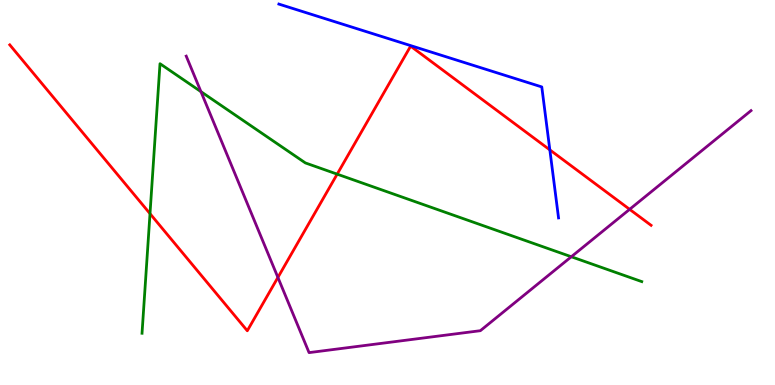[{'lines': ['blue', 'red'], 'intersections': [{'x': 7.09, 'y': 6.11}]}, {'lines': ['green', 'red'], 'intersections': [{'x': 1.94, 'y': 4.45}, {'x': 4.35, 'y': 5.48}]}, {'lines': ['purple', 'red'], 'intersections': [{'x': 3.59, 'y': 2.79}, {'x': 8.12, 'y': 4.56}]}, {'lines': ['blue', 'green'], 'intersections': []}, {'lines': ['blue', 'purple'], 'intersections': []}, {'lines': ['green', 'purple'], 'intersections': [{'x': 2.59, 'y': 7.62}, {'x': 7.37, 'y': 3.33}]}]